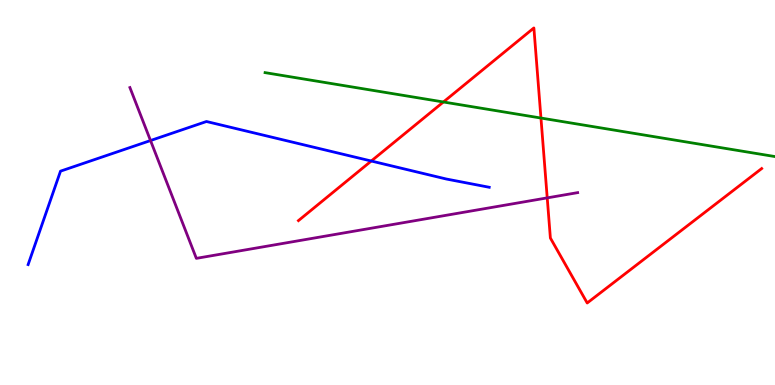[{'lines': ['blue', 'red'], 'intersections': [{'x': 4.79, 'y': 5.82}]}, {'lines': ['green', 'red'], 'intersections': [{'x': 5.72, 'y': 7.35}, {'x': 6.98, 'y': 6.93}]}, {'lines': ['purple', 'red'], 'intersections': [{'x': 7.06, 'y': 4.86}]}, {'lines': ['blue', 'green'], 'intersections': []}, {'lines': ['blue', 'purple'], 'intersections': [{'x': 1.94, 'y': 6.35}]}, {'lines': ['green', 'purple'], 'intersections': []}]